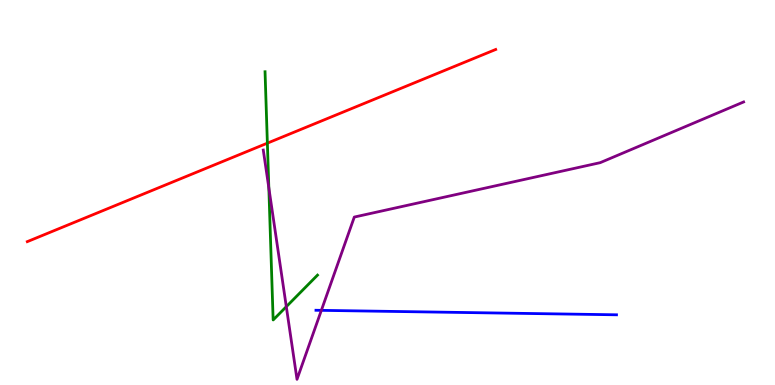[{'lines': ['blue', 'red'], 'intersections': []}, {'lines': ['green', 'red'], 'intersections': [{'x': 3.45, 'y': 6.28}]}, {'lines': ['purple', 'red'], 'intersections': []}, {'lines': ['blue', 'green'], 'intersections': []}, {'lines': ['blue', 'purple'], 'intersections': [{'x': 4.15, 'y': 1.94}]}, {'lines': ['green', 'purple'], 'intersections': [{'x': 3.47, 'y': 5.12}, {'x': 3.69, 'y': 2.03}]}]